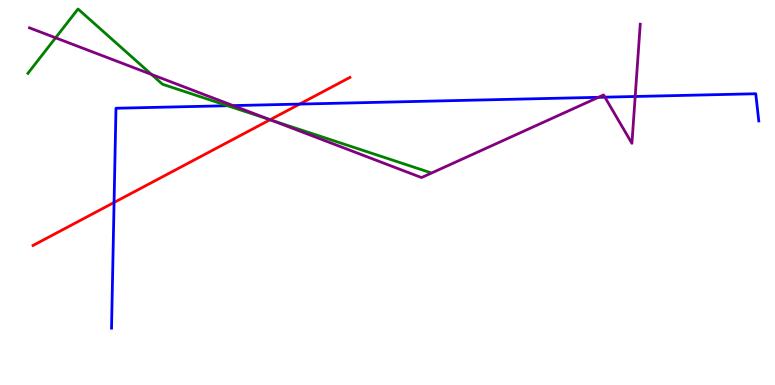[{'lines': ['blue', 'red'], 'intersections': [{'x': 1.47, 'y': 4.74}, {'x': 3.87, 'y': 7.3}]}, {'lines': ['green', 'red'], 'intersections': [{'x': 3.49, 'y': 6.89}]}, {'lines': ['purple', 'red'], 'intersections': [{'x': 3.49, 'y': 6.89}]}, {'lines': ['blue', 'green'], 'intersections': [{'x': 2.94, 'y': 7.25}]}, {'lines': ['blue', 'purple'], 'intersections': [{'x': 3.01, 'y': 7.26}, {'x': 7.72, 'y': 7.47}, {'x': 7.8, 'y': 7.48}, {'x': 8.2, 'y': 7.49}]}, {'lines': ['green', 'purple'], 'intersections': [{'x': 0.717, 'y': 9.02}, {'x': 1.95, 'y': 8.07}, {'x': 3.49, 'y': 6.89}]}]